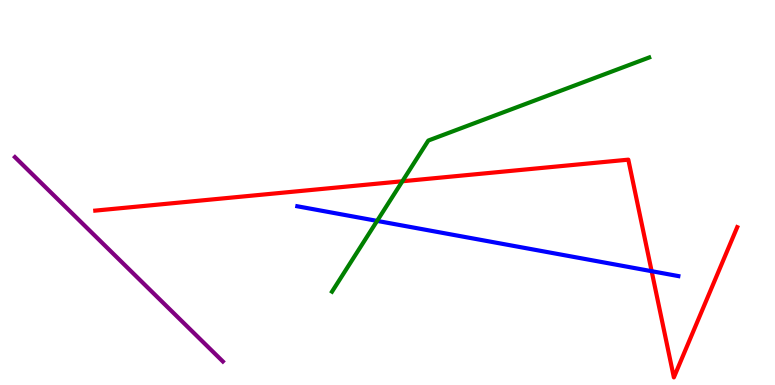[{'lines': ['blue', 'red'], 'intersections': [{'x': 8.41, 'y': 2.96}]}, {'lines': ['green', 'red'], 'intersections': [{'x': 5.19, 'y': 5.29}]}, {'lines': ['purple', 'red'], 'intersections': []}, {'lines': ['blue', 'green'], 'intersections': [{'x': 4.87, 'y': 4.26}]}, {'lines': ['blue', 'purple'], 'intersections': []}, {'lines': ['green', 'purple'], 'intersections': []}]